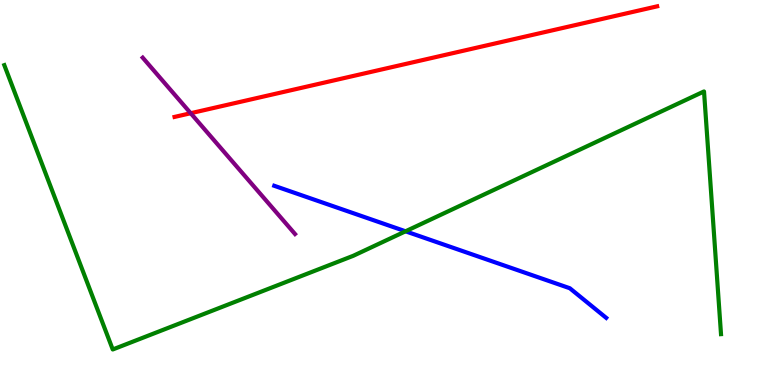[{'lines': ['blue', 'red'], 'intersections': []}, {'lines': ['green', 'red'], 'intersections': []}, {'lines': ['purple', 'red'], 'intersections': [{'x': 2.46, 'y': 7.06}]}, {'lines': ['blue', 'green'], 'intersections': [{'x': 5.23, 'y': 3.99}]}, {'lines': ['blue', 'purple'], 'intersections': []}, {'lines': ['green', 'purple'], 'intersections': []}]